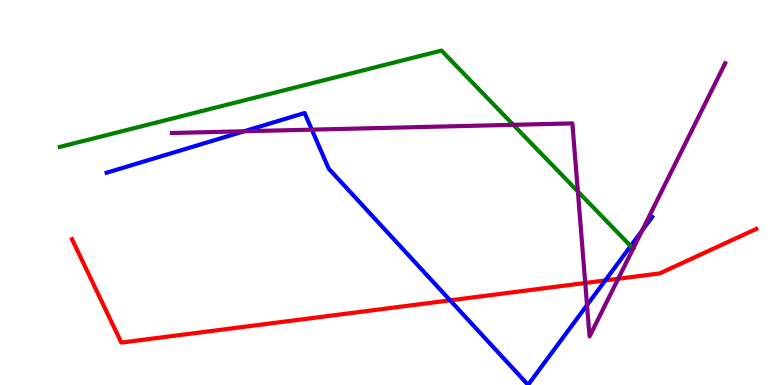[{'lines': ['blue', 'red'], 'intersections': [{'x': 5.81, 'y': 2.2}, {'x': 7.81, 'y': 2.72}]}, {'lines': ['green', 'red'], 'intersections': []}, {'lines': ['purple', 'red'], 'intersections': [{'x': 7.55, 'y': 2.65}, {'x': 7.98, 'y': 2.76}]}, {'lines': ['blue', 'green'], 'intersections': [{'x': 8.14, 'y': 3.61}]}, {'lines': ['blue', 'purple'], 'intersections': [{'x': 3.15, 'y': 6.59}, {'x': 4.02, 'y': 6.63}, {'x': 7.57, 'y': 2.08}, {'x': 8.29, 'y': 4.01}]}, {'lines': ['green', 'purple'], 'intersections': [{'x': 6.62, 'y': 6.76}, {'x': 7.46, 'y': 5.03}, {'x': 8.17, 'y': 3.54}]}]